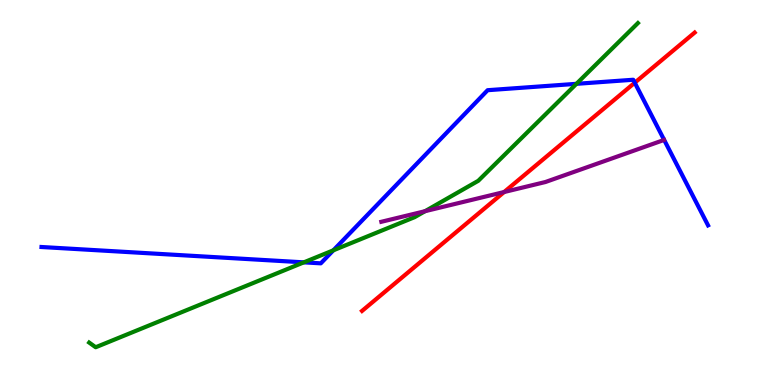[{'lines': ['blue', 'red'], 'intersections': [{'x': 8.19, 'y': 7.85}]}, {'lines': ['green', 'red'], 'intersections': []}, {'lines': ['purple', 'red'], 'intersections': [{'x': 6.5, 'y': 5.01}]}, {'lines': ['blue', 'green'], 'intersections': [{'x': 3.92, 'y': 3.19}, {'x': 4.3, 'y': 3.5}, {'x': 7.44, 'y': 7.82}]}, {'lines': ['blue', 'purple'], 'intersections': []}, {'lines': ['green', 'purple'], 'intersections': [{'x': 5.48, 'y': 4.51}]}]